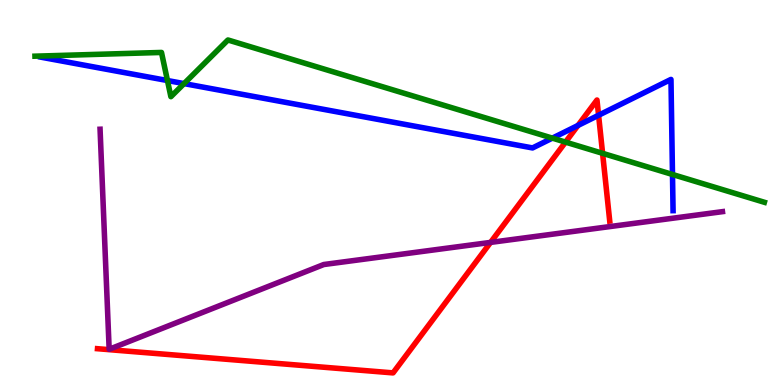[{'lines': ['blue', 'red'], 'intersections': [{'x': 7.46, 'y': 6.74}, {'x': 7.72, 'y': 7.01}]}, {'lines': ['green', 'red'], 'intersections': [{'x': 7.3, 'y': 6.31}, {'x': 7.78, 'y': 6.02}]}, {'lines': ['purple', 'red'], 'intersections': [{'x': 6.33, 'y': 3.7}]}, {'lines': ['blue', 'green'], 'intersections': [{'x': 2.16, 'y': 7.91}, {'x': 2.37, 'y': 7.83}, {'x': 7.13, 'y': 6.41}, {'x': 8.68, 'y': 5.47}]}, {'lines': ['blue', 'purple'], 'intersections': []}, {'lines': ['green', 'purple'], 'intersections': []}]